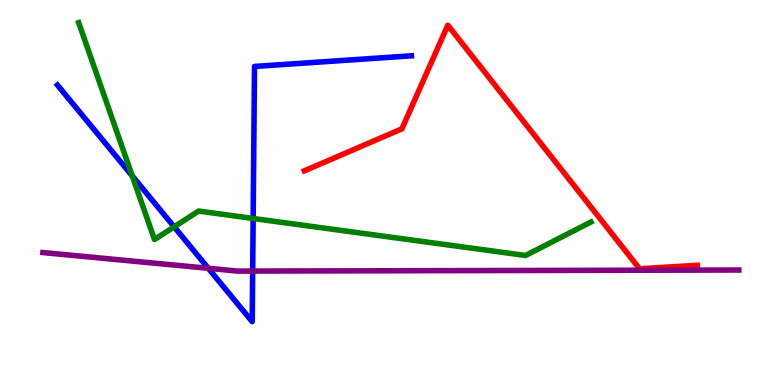[{'lines': ['blue', 'red'], 'intersections': []}, {'lines': ['green', 'red'], 'intersections': []}, {'lines': ['purple', 'red'], 'intersections': []}, {'lines': ['blue', 'green'], 'intersections': [{'x': 1.71, 'y': 5.43}, {'x': 2.25, 'y': 4.11}, {'x': 3.27, 'y': 4.33}]}, {'lines': ['blue', 'purple'], 'intersections': [{'x': 2.69, 'y': 3.03}, {'x': 3.26, 'y': 2.96}]}, {'lines': ['green', 'purple'], 'intersections': []}]